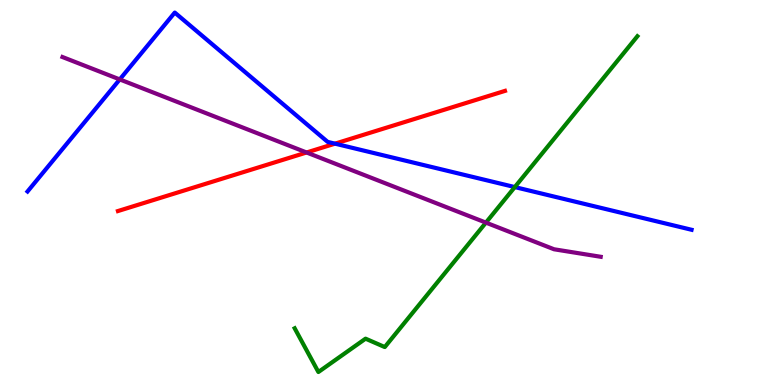[{'lines': ['blue', 'red'], 'intersections': [{'x': 4.32, 'y': 6.27}]}, {'lines': ['green', 'red'], 'intersections': []}, {'lines': ['purple', 'red'], 'intersections': [{'x': 3.96, 'y': 6.04}]}, {'lines': ['blue', 'green'], 'intersections': [{'x': 6.64, 'y': 5.14}]}, {'lines': ['blue', 'purple'], 'intersections': [{'x': 1.55, 'y': 7.94}]}, {'lines': ['green', 'purple'], 'intersections': [{'x': 6.27, 'y': 4.22}]}]